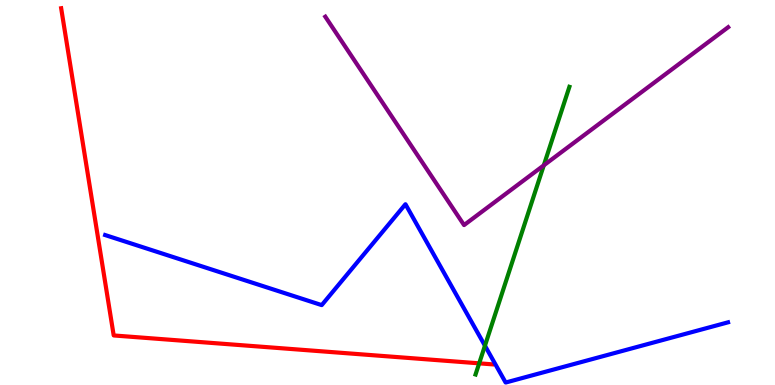[{'lines': ['blue', 'red'], 'intersections': []}, {'lines': ['green', 'red'], 'intersections': [{'x': 6.18, 'y': 0.563}]}, {'lines': ['purple', 'red'], 'intersections': []}, {'lines': ['blue', 'green'], 'intersections': [{'x': 6.26, 'y': 1.02}]}, {'lines': ['blue', 'purple'], 'intersections': []}, {'lines': ['green', 'purple'], 'intersections': [{'x': 7.02, 'y': 5.7}]}]